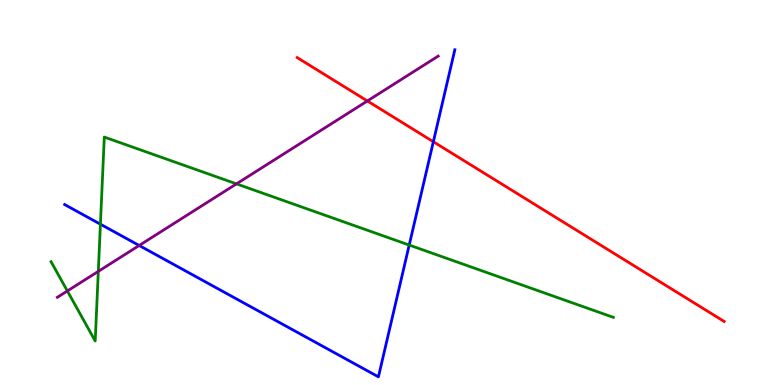[{'lines': ['blue', 'red'], 'intersections': [{'x': 5.59, 'y': 6.32}]}, {'lines': ['green', 'red'], 'intersections': []}, {'lines': ['purple', 'red'], 'intersections': [{'x': 4.74, 'y': 7.38}]}, {'lines': ['blue', 'green'], 'intersections': [{'x': 1.3, 'y': 4.18}, {'x': 5.28, 'y': 3.63}]}, {'lines': ['blue', 'purple'], 'intersections': [{'x': 1.8, 'y': 3.62}]}, {'lines': ['green', 'purple'], 'intersections': [{'x': 0.869, 'y': 2.44}, {'x': 1.27, 'y': 2.95}, {'x': 3.05, 'y': 5.22}]}]